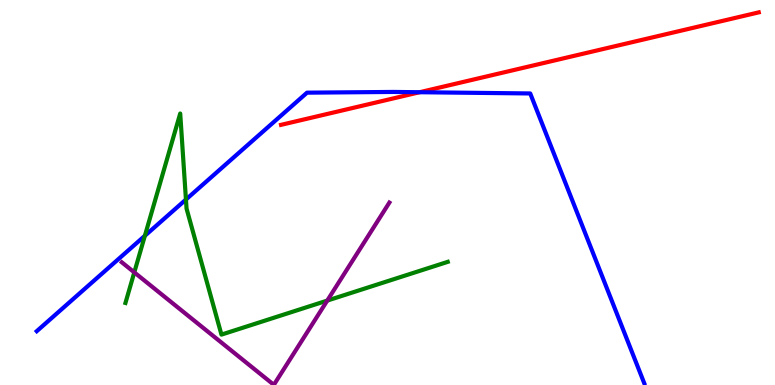[{'lines': ['blue', 'red'], 'intersections': [{'x': 5.41, 'y': 7.6}]}, {'lines': ['green', 'red'], 'intersections': []}, {'lines': ['purple', 'red'], 'intersections': []}, {'lines': ['blue', 'green'], 'intersections': [{'x': 1.87, 'y': 3.88}, {'x': 2.4, 'y': 4.82}]}, {'lines': ['blue', 'purple'], 'intersections': []}, {'lines': ['green', 'purple'], 'intersections': [{'x': 1.73, 'y': 2.93}, {'x': 4.22, 'y': 2.19}]}]